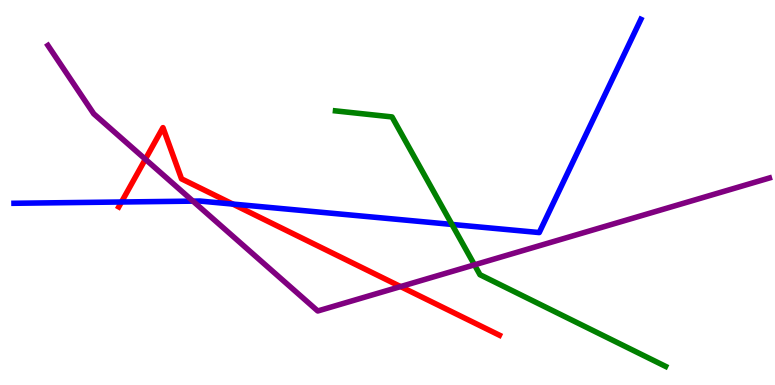[{'lines': ['blue', 'red'], 'intersections': [{'x': 1.57, 'y': 4.75}, {'x': 3.0, 'y': 4.7}]}, {'lines': ['green', 'red'], 'intersections': []}, {'lines': ['purple', 'red'], 'intersections': [{'x': 1.88, 'y': 5.86}, {'x': 5.17, 'y': 2.56}]}, {'lines': ['blue', 'green'], 'intersections': [{'x': 5.83, 'y': 4.17}]}, {'lines': ['blue', 'purple'], 'intersections': [{'x': 2.49, 'y': 4.78}]}, {'lines': ['green', 'purple'], 'intersections': [{'x': 6.12, 'y': 3.12}]}]